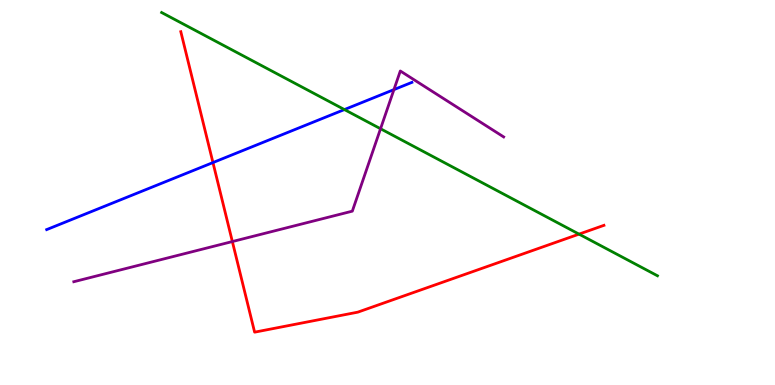[{'lines': ['blue', 'red'], 'intersections': [{'x': 2.75, 'y': 5.78}]}, {'lines': ['green', 'red'], 'intersections': [{'x': 7.47, 'y': 3.92}]}, {'lines': ['purple', 'red'], 'intersections': [{'x': 3.0, 'y': 3.73}]}, {'lines': ['blue', 'green'], 'intersections': [{'x': 4.44, 'y': 7.15}]}, {'lines': ['blue', 'purple'], 'intersections': [{'x': 5.08, 'y': 7.67}]}, {'lines': ['green', 'purple'], 'intersections': [{'x': 4.91, 'y': 6.66}]}]